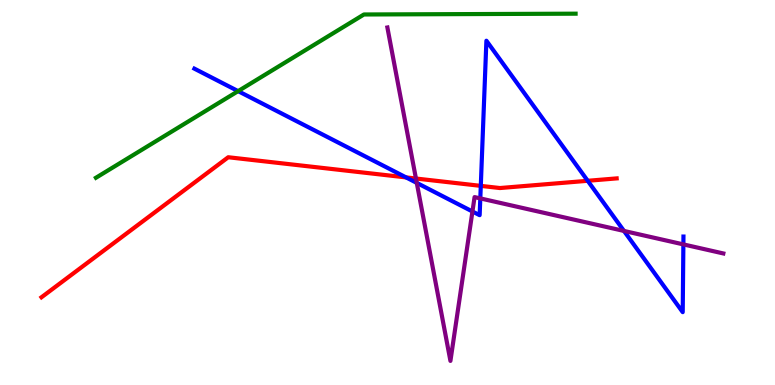[{'lines': ['blue', 'red'], 'intersections': [{'x': 5.24, 'y': 5.39}, {'x': 6.2, 'y': 5.17}, {'x': 7.58, 'y': 5.3}]}, {'lines': ['green', 'red'], 'intersections': []}, {'lines': ['purple', 'red'], 'intersections': [{'x': 5.37, 'y': 5.36}]}, {'lines': ['blue', 'green'], 'intersections': [{'x': 3.07, 'y': 7.63}]}, {'lines': ['blue', 'purple'], 'intersections': [{'x': 5.38, 'y': 5.25}, {'x': 6.1, 'y': 4.51}, {'x': 6.2, 'y': 4.85}, {'x': 8.05, 'y': 4.0}, {'x': 8.82, 'y': 3.65}]}, {'lines': ['green', 'purple'], 'intersections': []}]